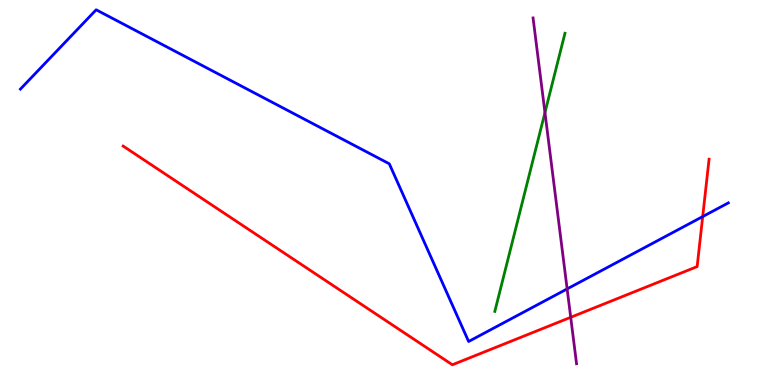[{'lines': ['blue', 'red'], 'intersections': [{'x': 9.07, 'y': 4.37}]}, {'lines': ['green', 'red'], 'intersections': []}, {'lines': ['purple', 'red'], 'intersections': [{'x': 7.36, 'y': 1.76}]}, {'lines': ['blue', 'green'], 'intersections': []}, {'lines': ['blue', 'purple'], 'intersections': [{'x': 7.32, 'y': 2.5}]}, {'lines': ['green', 'purple'], 'intersections': [{'x': 7.03, 'y': 7.08}]}]